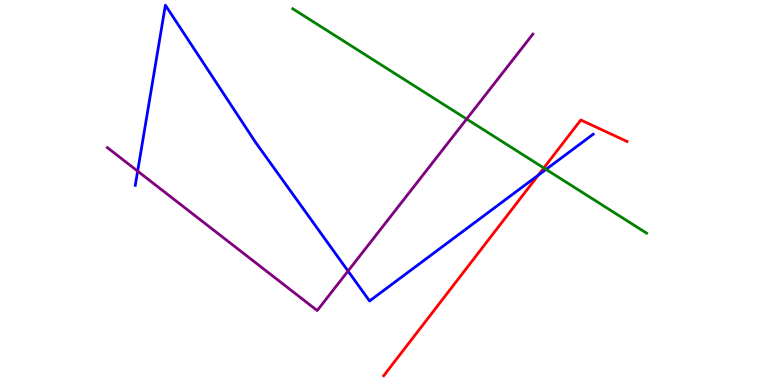[{'lines': ['blue', 'red'], 'intersections': [{'x': 6.95, 'y': 5.45}]}, {'lines': ['green', 'red'], 'intersections': [{'x': 7.02, 'y': 5.64}]}, {'lines': ['purple', 'red'], 'intersections': []}, {'lines': ['blue', 'green'], 'intersections': [{'x': 7.05, 'y': 5.6}]}, {'lines': ['blue', 'purple'], 'intersections': [{'x': 1.78, 'y': 5.55}, {'x': 4.49, 'y': 2.96}]}, {'lines': ['green', 'purple'], 'intersections': [{'x': 6.02, 'y': 6.91}]}]